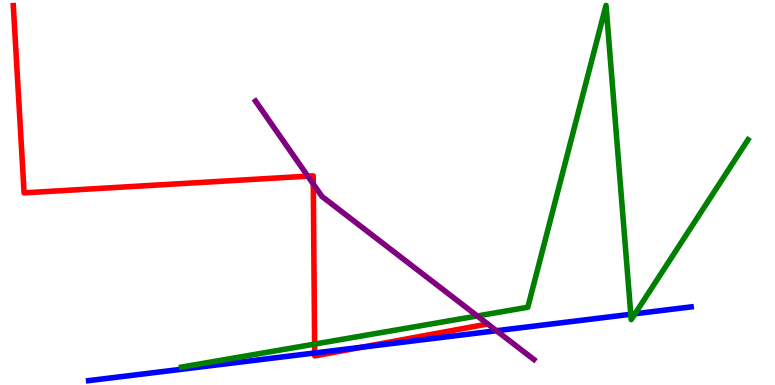[{'lines': ['blue', 'red'], 'intersections': [{'x': 4.06, 'y': 0.832}, {'x': 4.67, 'y': 0.983}]}, {'lines': ['green', 'red'], 'intersections': [{'x': 4.06, 'y': 1.06}]}, {'lines': ['purple', 'red'], 'intersections': [{'x': 3.97, 'y': 5.42}, {'x': 4.04, 'y': 5.22}]}, {'lines': ['blue', 'green'], 'intersections': [{'x': 8.14, 'y': 1.84}, {'x': 8.19, 'y': 1.85}]}, {'lines': ['blue', 'purple'], 'intersections': [{'x': 6.41, 'y': 1.41}]}, {'lines': ['green', 'purple'], 'intersections': [{'x': 6.16, 'y': 1.79}]}]